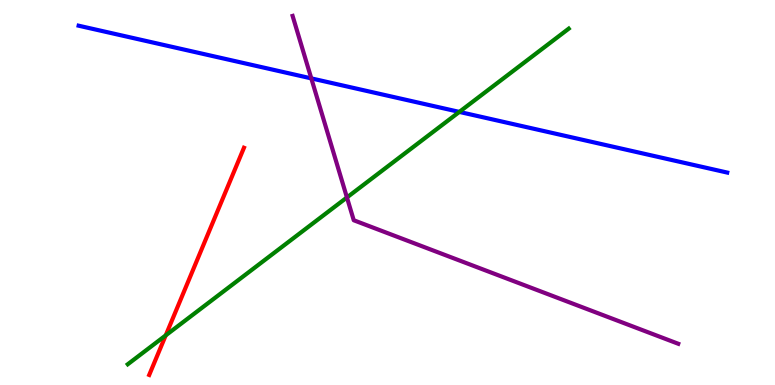[{'lines': ['blue', 'red'], 'intersections': []}, {'lines': ['green', 'red'], 'intersections': [{'x': 2.14, 'y': 1.29}]}, {'lines': ['purple', 'red'], 'intersections': []}, {'lines': ['blue', 'green'], 'intersections': [{'x': 5.93, 'y': 7.09}]}, {'lines': ['blue', 'purple'], 'intersections': [{'x': 4.02, 'y': 7.96}]}, {'lines': ['green', 'purple'], 'intersections': [{'x': 4.48, 'y': 4.87}]}]